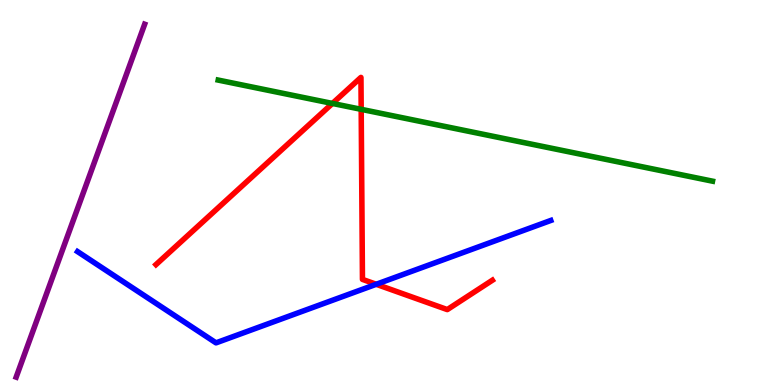[{'lines': ['blue', 'red'], 'intersections': [{'x': 4.85, 'y': 2.62}]}, {'lines': ['green', 'red'], 'intersections': [{'x': 4.29, 'y': 7.31}, {'x': 4.66, 'y': 7.16}]}, {'lines': ['purple', 'red'], 'intersections': []}, {'lines': ['blue', 'green'], 'intersections': []}, {'lines': ['blue', 'purple'], 'intersections': []}, {'lines': ['green', 'purple'], 'intersections': []}]